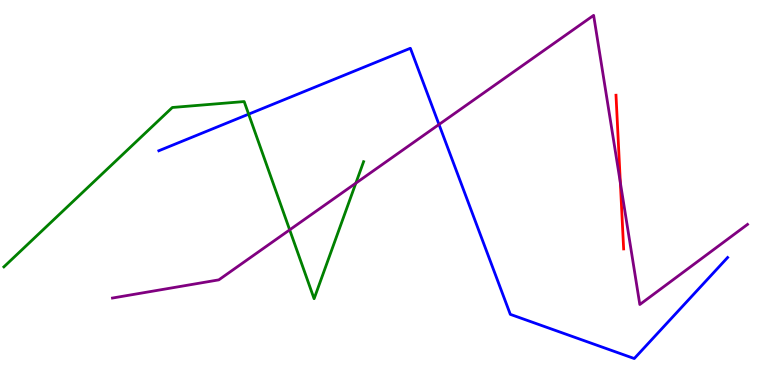[{'lines': ['blue', 'red'], 'intersections': []}, {'lines': ['green', 'red'], 'intersections': []}, {'lines': ['purple', 'red'], 'intersections': [{'x': 8.0, 'y': 5.26}]}, {'lines': ['blue', 'green'], 'intersections': [{'x': 3.21, 'y': 7.03}]}, {'lines': ['blue', 'purple'], 'intersections': [{'x': 5.66, 'y': 6.77}]}, {'lines': ['green', 'purple'], 'intersections': [{'x': 3.74, 'y': 4.03}, {'x': 4.59, 'y': 5.24}]}]